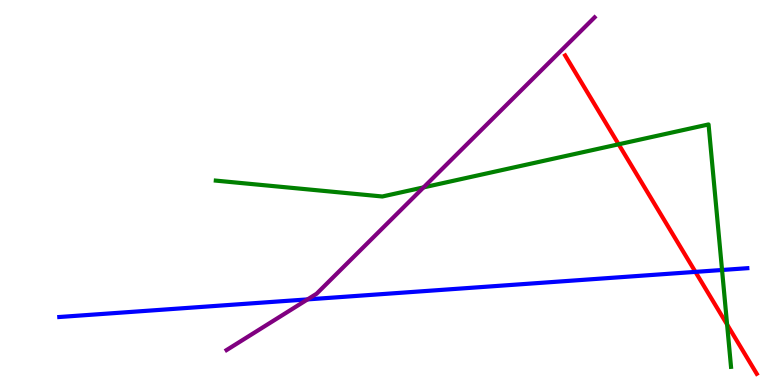[{'lines': ['blue', 'red'], 'intersections': [{'x': 8.97, 'y': 2.94}]}, {'lines': ['green', 'red'], 'intersections': [{'x': 7.98, 'y': 6.25}, {'x': 9.38, 'y': 1.57}]}, {'lines': ['purple', 'red'], 'intersections': []}, {'lines': ['blue', 'green'], 'intersections': [{'x': 9.32, 'y': 2.99}]}, {'lines': ['blue', 'purple'], 'intersections': [{'x': 3.97, 'y': 2.22}]}, {'lines': ['green', 'purple'], 'intersections': [{'x': 5.47, 'y': 5.13}]}]